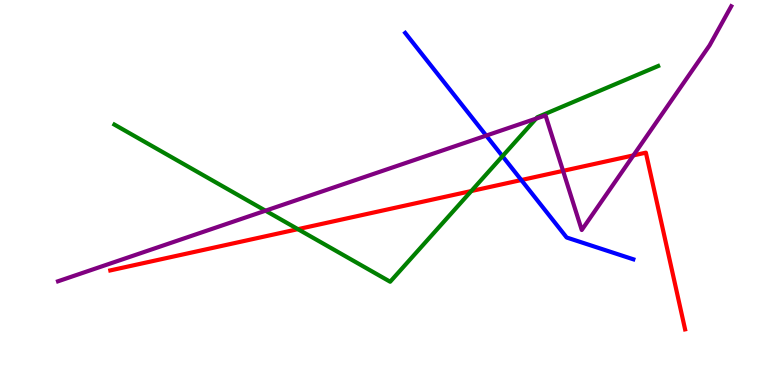[{'lines': ['blue', 'red'], 'intersections': [{'x': 6.73, 'y': 5.32}]}, {'lines': ['green', 'red'], 'intersections': [{'x': 3.84, 'y': 4.05}, {'x': 6.08, 'y': 5.04}]}, {'lines': ['purple', 'red'], 'intersections': [{'x': 7.27, 'y': 5.56}, {'x': 8.17, 'y': 5.96}]}, {'lines': ['blue', 'green'], 'intersections': [{'x': 6.48, 'y': 5.94}]}, {'lines': ['blue', 'purple'], 'intersections': [{'x': 6.27, 'y': 6.48}]}, {'lines': ['green', 'purple'], 'intersections': [{'x': 3.43, 'y': 4.53}, {'x': 6.92, 'y': 6.92}]}]